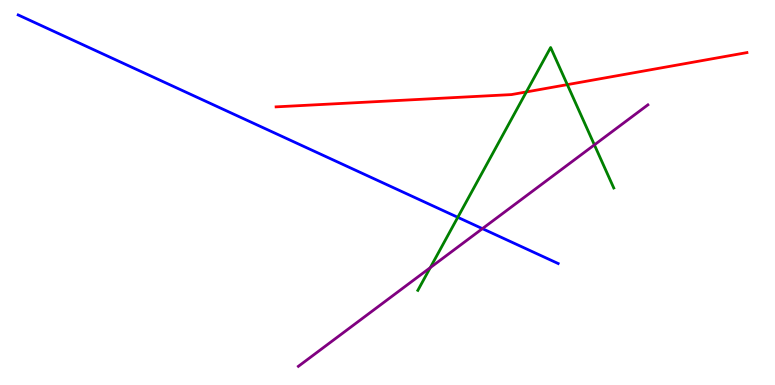[{'lines': ['blue', 'red'], 'intersections': []}, {'lines': ['green', 'red'], 'intersections': [{'x': 6.79, 'y': 7.61}, {'x': 7.32, 'y': 7.8}]}, {'lines': ['purple', 'red'], 'intersections': []}, {'lines': ['blue', 'green'], 'intersections': [{'x': 5.91, 'y': 4.36}]}, {'lines': ['blue', 'purple'], 'intersections': [{'x': 6.22, 'y': 4.06}]}, {'lines': ['green', 'purple'], 'intersections': [{'x': 5.55, 'y': 3.05}, {'x': 7.67, 'y': 6.24}]}]